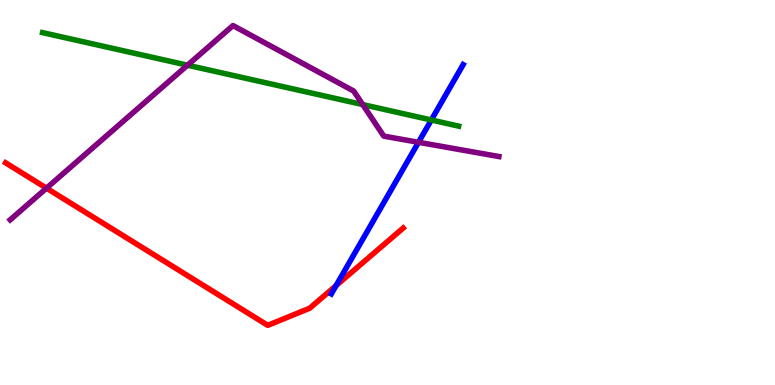[{'lines': ['blue', 'red'], 'intersections': [{'x': 4.34, 'y': 2.58}]}, {'lines': ['green', 'red'], 'intersections': []}, {'lines': ['purple', 'red'], 'intersections': [{'x': 0.6, 'y': 5.11}]}, {'lines': ['blue', 'green'], 'intersections': [{'x': 5.57, 'y': 6.88}]}, {'lines': ['blue', 'purple'], 'intersections': [{'x': 5.4, 'y': 6.3}]}, {'lines': ['green', 'purple'], 'intersections': [{'x': 2.42, 'y': 8.31}, {'x': 4.68, 'y': 7.28}]}]